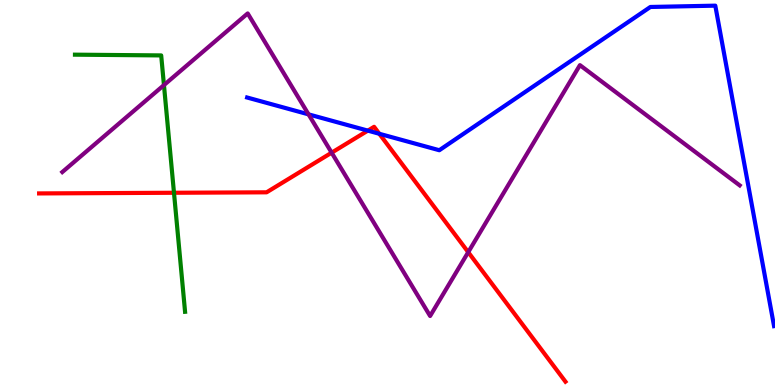[{'lines': ['blue', 'red'], 'intersections': [{'x': 4.75, 'y': 6.61}, {'x': 4.89, 'y': 6.53}]}, {'lines': ['green', 'red'], 'intersections': [{'x': 2.24, 'y': 4.99}]}, {'lines': ['purple', 'red'], 'intersections': [{'x': 4.28, 'y': 6.03}, {'x': 6.04, 'y': 3.45}]}, {'lines': ['blue', 'green'], 'intersections': []}, {'lines': ['blue', 'purple'], 'intersections': [{'x': 3.98, 'y': 7.03}]}, {'lines': ['green', 'purple'], 'intersections': [{'x': 2.12, 'y': 7.79}]}]